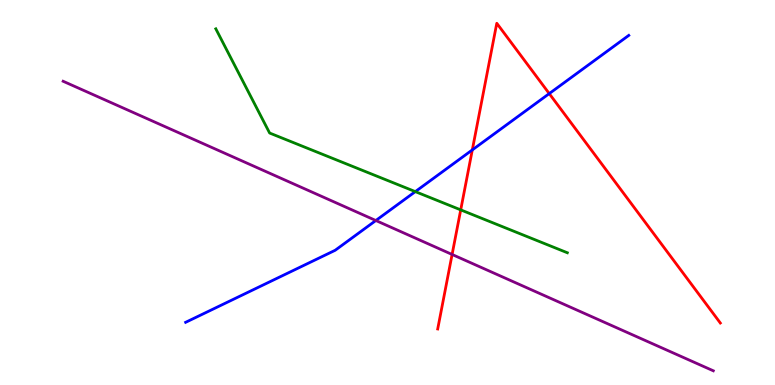[{'lines': ['blue', 'red'], 'intersections': [{'x': 6.09, 'y': 6.11}, {'x': 7.09, 'y': 7.57}]}, {'lines': ['green', 'red'], 'intersections': [{'x': 5.94, 'y': 4.55}]}, {'lines': ['purple', 'red'], 'intersections': [{'x': 5.83, 'y': 3.39}]}, {'lines': ['blue', 'green'], 'intersections': [{'x': 5.36, 'y': 5.02}]}, {'lines': ['blue', 'purple'], 'intersections': [{'x': 4.85, 'y': 4.27}]}, {'lines': ['green', 'purple'], 'intersections': []}]